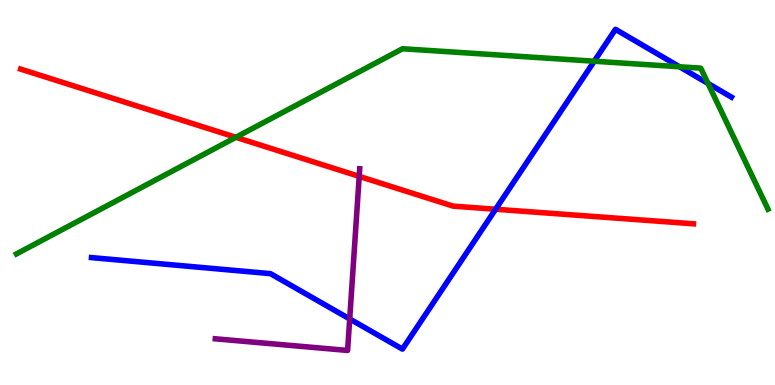[{'lines': ['blue', 'red'], 'intersections': [{'x': 6.4, 'y': 4.57}]}, {'lines': ['green', 'red'], 'intersections': [{'x': 3.04, 'y': 6.43}]}, {'lines': ['purple', 'red'], 'intersections': [{'x': 4.63, 'y': 5.42}]}, {'lines': ['blue', 'green'], 'intersections': [{'x': 7.67, 'y': 8.41}, {'x': 8.77, 'y': 8.27}, {'x': 9.14, 'y': 7.83}]}, {'lines': ['blue', 'purple'], 'intersections': [{'x': 4.51, 'y': 1.72}]}, {'lines': ['green', 'purple'], 'intersections': []}]